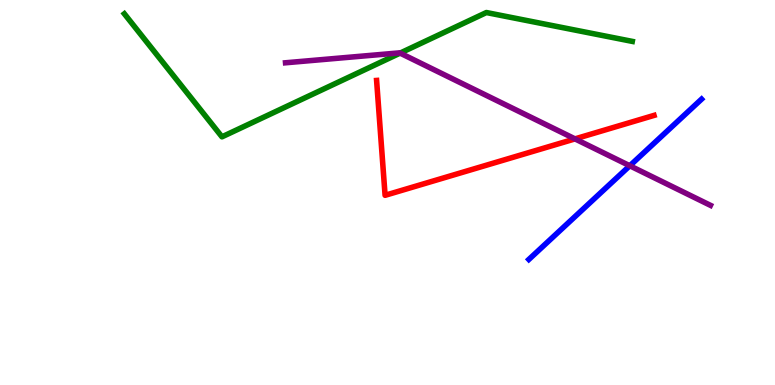[{'lines': ['blue', 'red'], 'intersections': []}, {'lines': ['green', 'red'], 'intersections': []}, {'lines': ['purple', 'red'], 'intersections': [{'x': 7.42, 'y': 6.39}]}, {'lines': ['blue', 'green'], 'intersections': []}, {'lines': ['blue', 'purple'], 'intersections': [{'x': 8.13, 'y': 5.69}]}, {'lines': ['green', 'purple'], 'intersections': [{'x': 5.16, 'y': 8.62}]}]